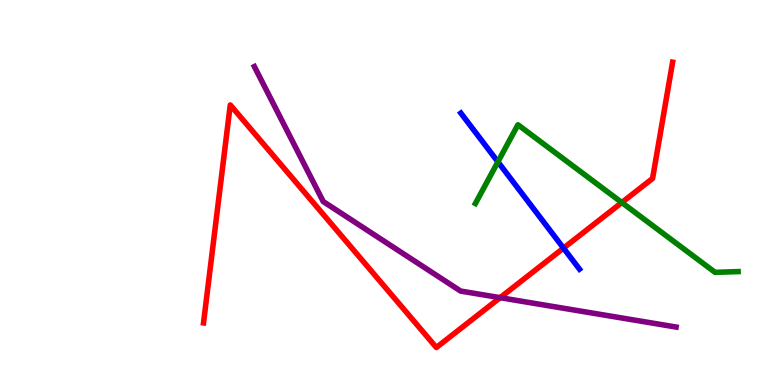[{'lines': ['blue', 'red'], 'intersections': [{'x': 7.27, 'y': 3.56}]}, {'lines': ['green', 'red'], 'intersections': [{'x': 8.02, 'y': 4.74}]}, {'lines': ['purple', 'red'], 'intersections': [{'x': 6.45, 'y': 2.27}]}, {'lines': ['blue', 'green'], 'intersections': [{'x': 6.42, 'y': 5.8}]}, {'lines': ['blue', 'purple'], 'intersections': []}, {'lines': ['green', 'purple'], 'intersections': []}]